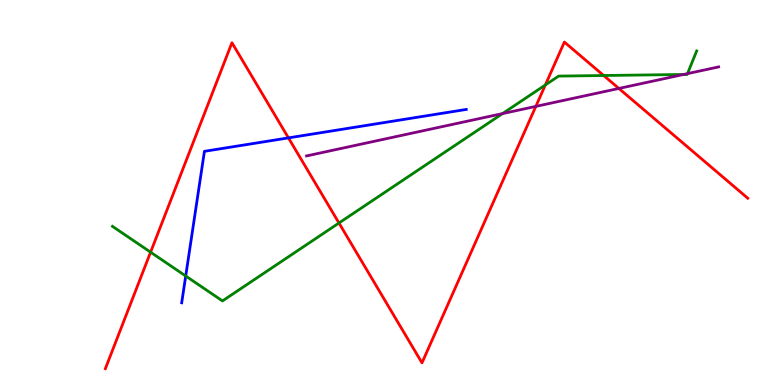[{'lines': ['blue', 'red'], 'intersections': [{'x': 3.72, 'y': 6.42}]}, {'lines': ['green', 'red'], 'intersections': [{'x': 1.94, 'y': 3.45}, {'x': 4.37, 'y': 4.21}, {'x': 7.04, 'y': 7.79}, {'x': 7.79, 'y': 8.04}]}, {'lines': ['purple', 'red'], 'intersections': [{'x': 6.91, 'y': 7.24}, {'x': 7.99, 'y': 7.7}]}, {'lines': ['blue', 'green'], 'intersections': [{'x': 2.4, 'y': 2.83}]}, {'lines': ['blue', 'purple'], 'intersections': []}, {'lines': ['green', 'purple'], 'intersections': [{'x': 6.48, 'y': 7.05}, {'x': 8.82, 'y': 8.07}, {'x': 8.87, 'y': 8.09}]}]